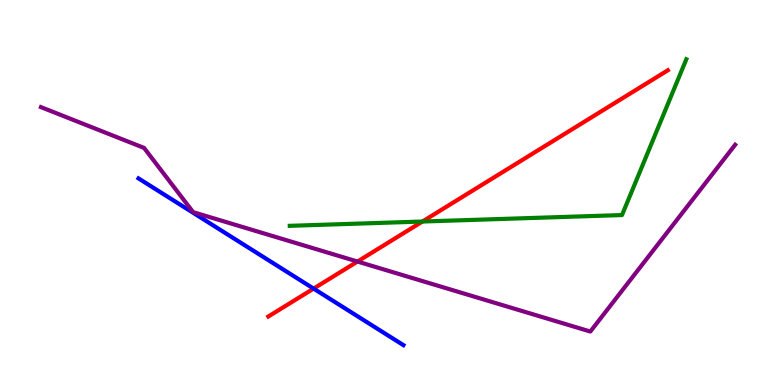[{'lines': ['blue', 'red'], 'intersections': [{'x': 4.05, 'y': 2.5}]}, {'lines': ['green', 'red'], 'intersections': [{'x': 5.45, 'y': 4.25}]}, {'lines': ['purple', 'red'], 'intersections': [{'x': 4.61, 'y': 3.21}]}, {'lines': ['blue', 'green'], 'intersections': []}, {'lines': ['blue', 'purple'], 'intersections': []}, {'lines': ['green', 'purple'], 'intersections': []}]